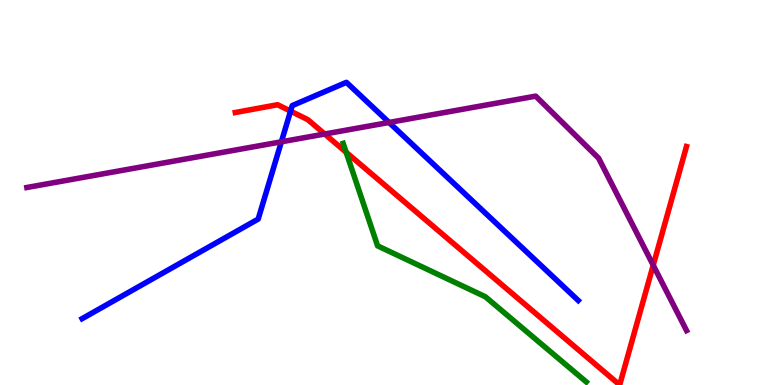[{'lines': ['blue', 'red'], 'intersections': [{'x': 3.75, 'y': 7.11}]}, {'lines': ['green', 'red'], 'intersections': [{'x': 4.47, 'y': 6.05}]}, {'lines': ['purple', 'red'], 'intersections': [{'x': 4.19, 'y': 6.52}, {'x': 8.43, 'y': 3.11}]}, {'lines': ['blue', 'green'], 'intersections': []}, {'lines': ['blue', 'purple'], 'intersections': [{'x': 3.63, 'y': 6.32}, {'x': 5.02, 'y': 6.82}]}, {'lines': ['green', 'purple'], 'intersections': []}]